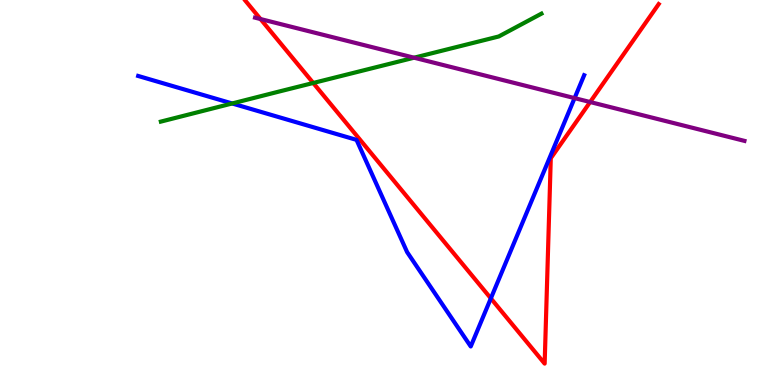[{'lines': ['blue', 'red'], 'intersections': [{'x': 6.33, 'y': 2.25}]}, {'lines': ['green', 'red'], 'intersections': [{'x': 4.04, 'y': 7.84}]}, {'lines': ['purple', 'red'], 'intersections': [{'x': 3.36, 'y': 9.51}, {'x': 7.61, 'y': 7.35}]}, {'lines': ['blue', 'green'], 'intersections': [{'x': 3.0, 'y': 7.31}]}, {'lines': ['blue', 'purple'], 'intersections': [{'x': 7.41, 'y': 7.45}]}, {'lines': ['green', 'purple'], 'intersections': [{'x': 5.34, 'y': 8.5}]}]